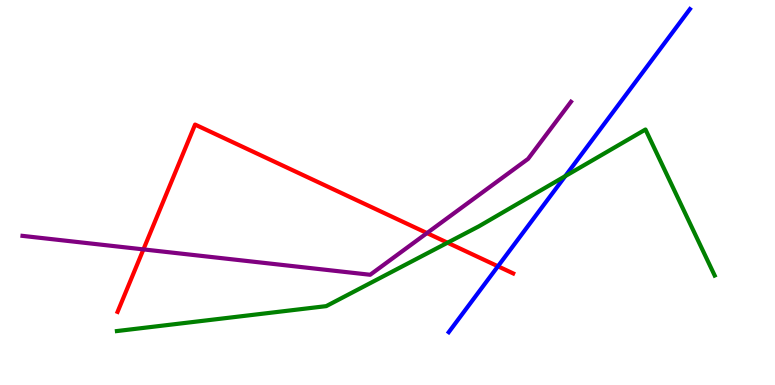[{'lines': ['blue', 'red'], 'intersections': [{'x': 6.43, 'y': 3.08}]}, {'lines': ['green', 'red'], 'intersections': [{'x': 5.77, 'y': 3.7}]}, {'lines': ['purple', 'red'], 'intersections': [{'x': 1.85, 'y': 3.52}, {'x': 5.51, 'y': 3.95}]}, {'lines': ['blue', 'green'], 'intersections': [{'x': 7.29, 'y': 5.42}]}, {'lines': ['blue', 'purple'], 'intersections': []}, {'lines': ['green', 'purple'], 'intersections': []}]